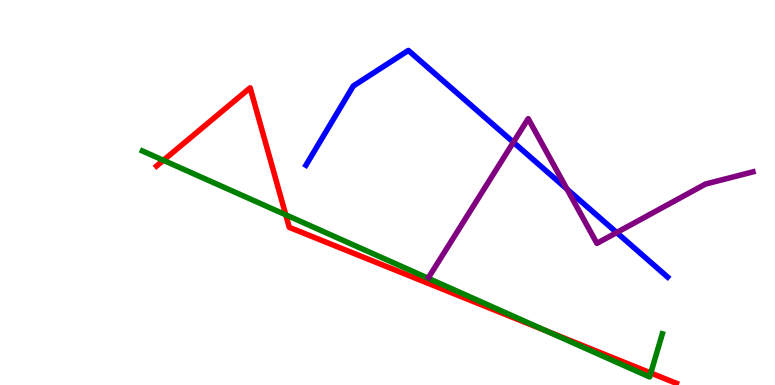[{'lines': ['blue', 'red'], 'intersections': []}, {'lines': ['green', 'red'], 'intersections': [{'x': 2.11, 'y': 5.84}, {'x': 3.69, 'y': 4.42}, {'x': 7.05, 'y': 1.4}, {'x': 8.4, 'y': 0.311}]}, {'lines': ['purple', 'red'], 'intersections': []}, {'lines': ['blue', 'green'], 'intersections': []}, {'lines': ['blue', 'purple'], 'intersections': [{'x': 6.62, 'y': 6.3}, {'x': 7.32, 'y': 5.09}, {'x': 7.96, 'y': 3.96}]}, {'lines': ['green', 'purple'], 'intersections': []}]